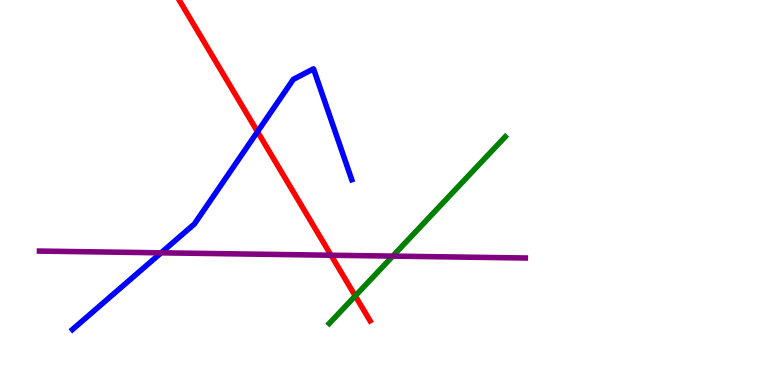[{'lines': ['blue', 'red'], 'intersections': [{'x': 3.32, 'y': 6.58}]}, {'lines': ['green', 'red'], 'intersections': [{'x': 4.58, 'y': 2.31}]}, {'lines': ['purple', 'red'], 'intersections': [{'x': 4.27, 'y': 3.37}]}, {'lines': ['blue', 'green'], 'intersections': []}, {'lines': ['blue', 'purple'], 'intersections': [{'x': 2.08, 'y': 3.43}]}, {'lines': ['green', 'purple'], 'intersections': [{'x': 5.07, 'y': 3.35}]}]